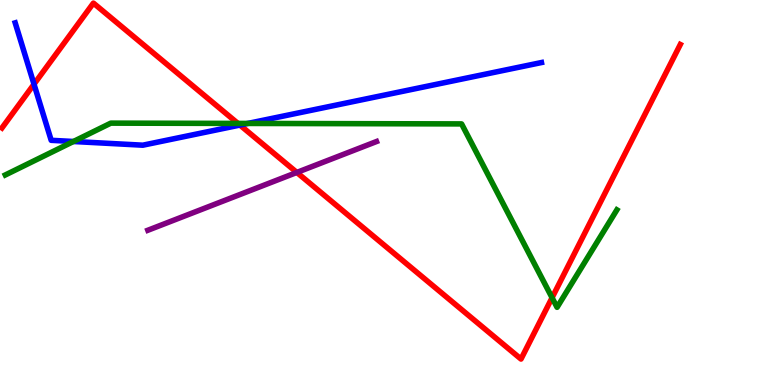[{'lines': ['blue', 'red'], 'intersections': [{'x': 0.439, 'y': 7.81}, {'x': 3.1, 'y': 6.75}]}, {'lines': ['green', 'red'], 'intersections': [{'x': 3.07, 'y': 6.79}, {'x': 7.12, 'y': 2.27}]}, {'lines': ['purple', 'red'], 'intersections': [{'x': 3.83, 'y': 5.52}]}, {'lines': ['blue', 'green'], 'intersections': [{'x': 0.948, 'y': 6.32}, {'x': 3.2, 'y': 6.79}]}, {'lines': ['blue', 'purple'], 'intersections': []}, {'lines': ['green', 'purple'], 'intersections': []}]